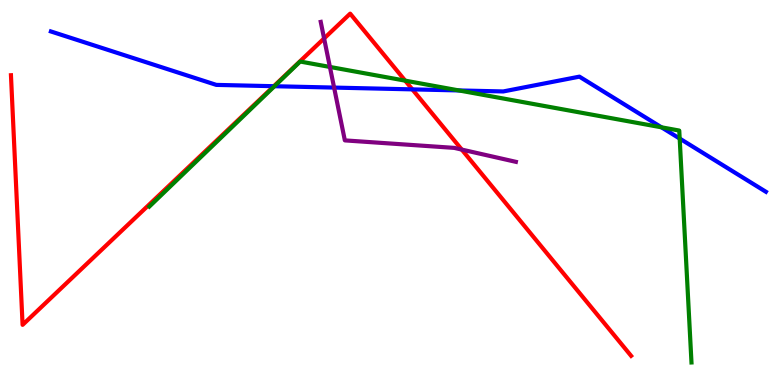[{'lines': ['blue', 'red'], 'intersections': [{'x': 3.53, 'y': 7.76}, {'x': 5.32, 'y': 7.68}]}, {'lines': ['green', 'red'], 'intersections': [{'x': 5.23, 'y': 7.91}]}, {'lines': ['purple', 'red'], 'intersections': [{'x': 4.18, 'y': 9.0}, {'x': 5.96, 'y': 6.11}]}, {'lines': ['blue', 'green'], 'intersections': [{'x': 3.54, 'y': 7.76}, {'x': 5.92, 'y': 7.65}, {'x': 8.54, 'y': 6.69}, {'x': 8.77, 'y': 6.4}]}, {'lines': ['blue', 'purple'], 'intersections': [{'x': 4.31, 'y': 7.73}]}, {'lines': ['green', 'purple'], 'intersections': [{'x': 4.26, 'y': 8.26}]}]